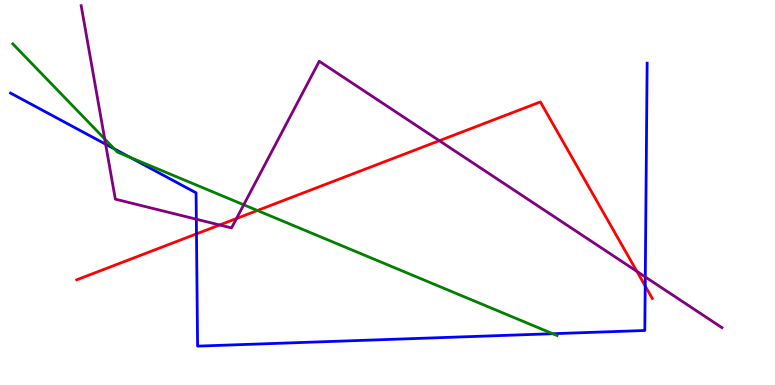[{'lines': ['blue', 'red'], 'intersections': [{'x': 2.54, 'y': 3.93}, {'x': 8.33, 'y': 2.57}]}, {'lines': ['green', 'red'], 'intersections': [{'x': 3.32, 'y': 4.53}]}, {'lines': ['purple', 'red'], 'intersections': [{'x': 2.83, 'y': 4.16}, {'x': 3.05, 'y': 4.32}, {'x': 5.67, 'y': 6.35}, {'x': 8.22, 'y': 2.95}]}, {'lines': ['blue', 'green'], 'intersections': [{'x': 1.47, 'y': 6.13}, {'x': 1.68, 'y': 5.91}, {'x': 7.13, 'y': 1.33}]}, {'lines': ['blue', 'purple'], 'intersections': [{'x': 1.36, 'y': 6.25}, {'x': 2.53, 'y': 4.31}, {'x': 8.33, 'y': 2.81}]}, {'lines': ['green', 'purple'], 'intersections': [{'x': 1.35, 'y': 6.39}, {'x': 3.14, 'y': 4.68}]}]